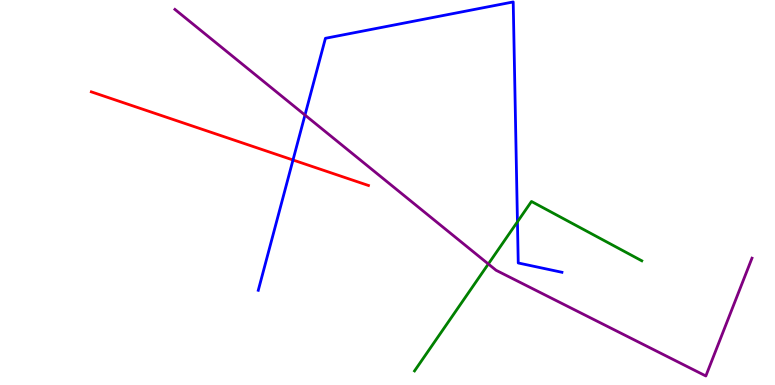[{'lines': ['blue', 'red'], 'intersections': [{'x': 3.78, 'y': 5.84}]}, {'lines': ['green', 'red'], 'intersections': []}, {'lines': ['purple', 'red'], 'intersections': []}, {'lines': ['blue', 'green'], 'intersections': [{'x': 6.68, 'y': 4.24}]}, {'lines': ['blue', 'purple'], 'intersections': [{'x': 3.94, 'y': 7.01}]}, {'lines': ['green', 'purple'], 'intersections': [{'x': 6.3, 'y': 3.14}]}]